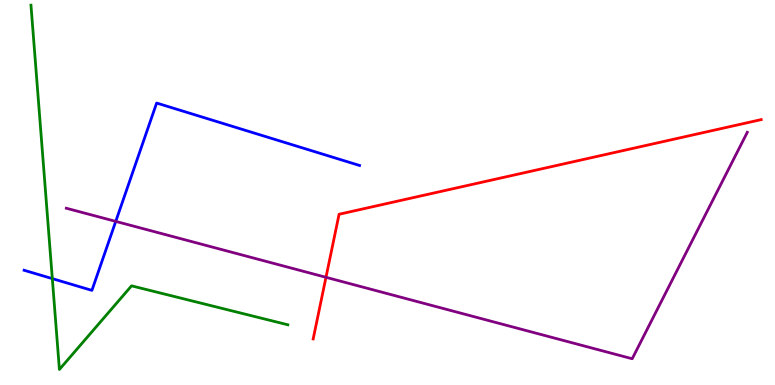[{'lines': ['blue', 'red'], 'intersections': []}, {'lines': ['green', 'red'], 'intersections': []}, {'lines': ['purple', 'red'], 'intersections': [{'x': 4.21, 'y': 2.8}]}, {'lines': ['blue', 'green'], 'intersections': [{'x': 0.675, 'y': 2.76}]}, {'lines': ['blue', 'purple'], 'intersections': [{'x': 1.49, 'y': 4.25}]}, {'lines': ['green', 'purple'], 'intersections': []}]